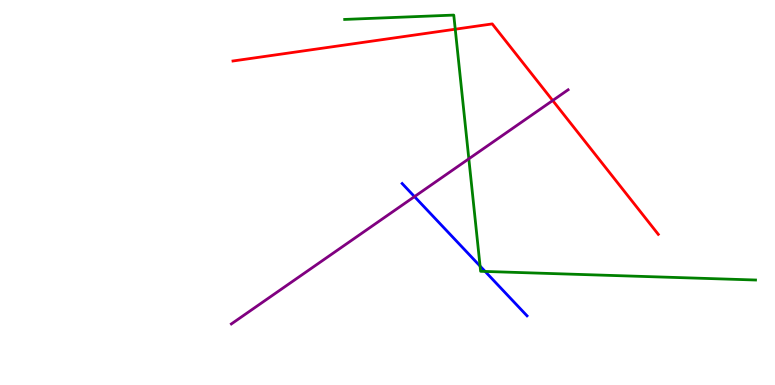[{'lines': ['blue', 'red'], 'intersections': []}, {'lines': ['green', 'red'], 'intersections': [{'x': 5.87, 'y': 9.24}]}, {'lines': ['purple', 'red'], 'intersections': [{'x': 7.13, 'y': 7.39}]}, {'lines': ['blue', 'green'], 'intersections': [{'x': 6.19, 'y': 3.09}, {'x': 6.26, 'y': 2.95}]}, {'lines': ['blue', 'purple'], 'intersections': [{'x': 5.35, 'y': 4.89}]}, {'lines': ['green', 'purple'], 'intersections': [{'x': 6.05, 'y': 5.87}]}]